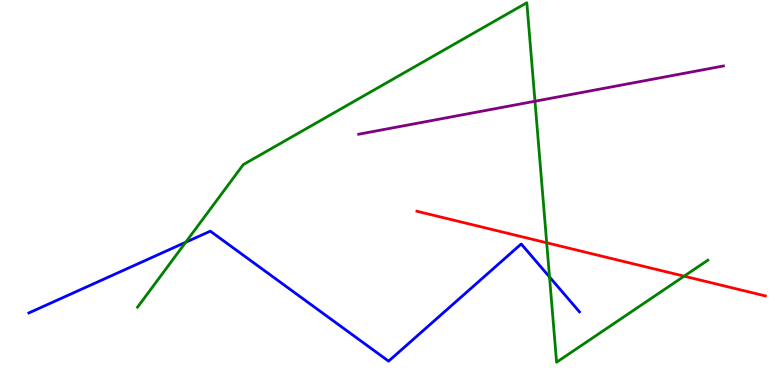[{'lines': ['blue', 'red'], 'intersections': []}, {'lines': ['green', 'red'], 'intersections': [{'x': 7.05, 'y': 3.69}, {'x': 8.83, 'y': 2.83}]}, {'lines': ['purple', 'red'], 'intersections': []}, {'lines': ['blue', 'green'], 'intersections': [{'x': 2.4, 'y': 3.71}, {'x': 7.09, 'y': 2.81}]}, {'lines': ['blue', 'purple'], 'intersections': []}, {'lines': ['green', 'purple'], 'intersections': [{'x': 6.9, 'y': 7.37}]}]